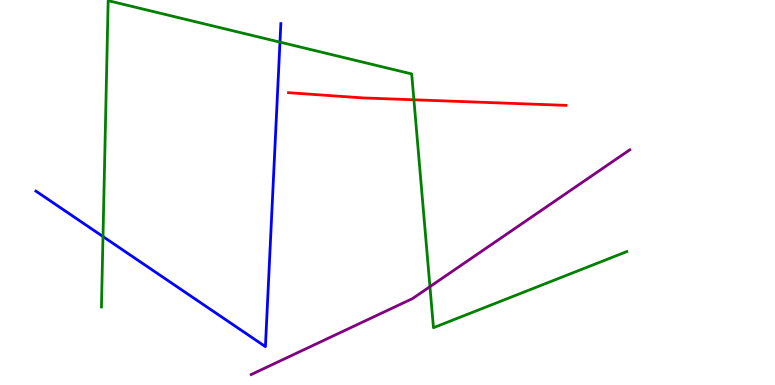[{'lines': ['blue', 'red'], 'intersections': []}, {'lines': ['green', 'red'], 'intersections': [{'x': 5.34, 'y': 7.41}]}, {'lines': ['purple', 'red'], 'intersections': []}, {'lines': ['blue', 'green'], 'intersections': [{'x': 1.33, 'y': 3.86}, {'x': 3.61, 'y': 8.91}]}, {'lines': ['blue', 'purple'], 'intersections': []}, {'lines': ['green', 'purple'], 'intersections': [{'x': 5.55, 'y': 2.55}]}]